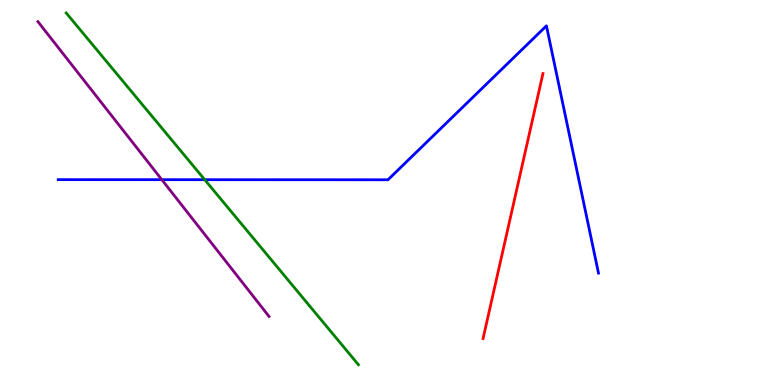[{'lines': ['blue', 'red'], 'intersections': []}, {'lines': ['green', 'red'], 'intersections': []}, {'lines': ['purple', 'red'], 'intersections': []}, {'lines': ['blue', 'green'], 'intersections': [{'x': 2.64, 'y': 5.33}]}, {'lines': ['blue', 'purple'], 'intersections': [{'x': 2.09, 'y': 5.33}]}, {'lines': ['green', 'purple'], 'intersections': []}]